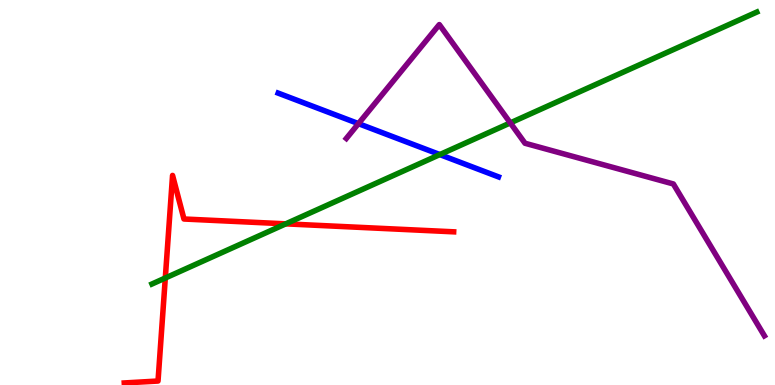[{'lines': ['blue', 'red'], 'intersections': []}, {'lines': ['green', 'red'], 'intersections': [{'x': 2.13, 'y': 2.78}, {'x': 3.69, 'y': 4.19}]}, {'lines': ['purple', 'red'], 'intersections': []}, {'lines': ['blue', 'green'], 'intersections': [{'x': 5.68, 'y': 5.99}]}, {'lines': ['blue', 'purple'], 'intersections': [{'x': 4.63, 'y': 6.79}]}, {'lines': ['green', 'purple'], 'intersections': [{'x': 6.58, 'y': 6.81}]}]